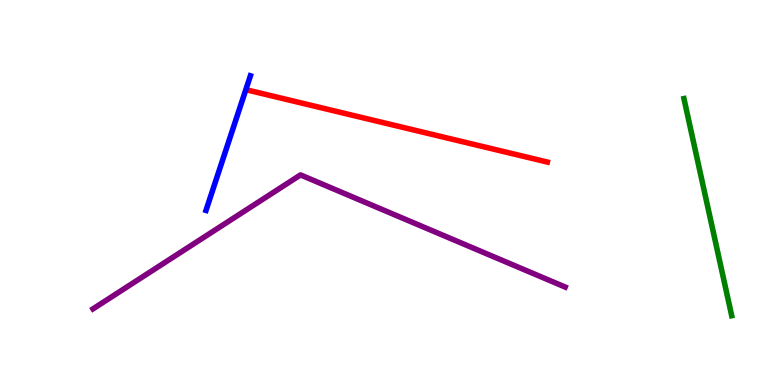[{'lines': ['blue', 'red'], 'intersections': []}, {'lines': ['green', 'red'], 'intersections': []}, {'lines': ['purple', 'red'], 'intersections': []}, {'lines': ['blue', 'green'], 'intersections': []}, {'lines': ['blue', 'purple'], 'intersections': []}, {'lines': ['green', 'purple'], 'intersections': []}]